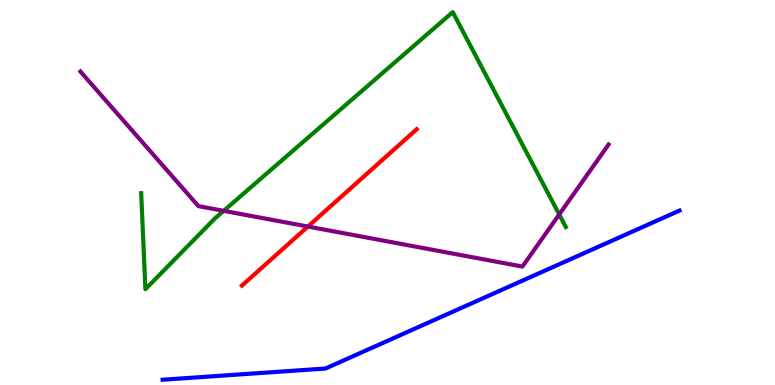[{'lines': ['blue', 'red'], 'intersections': []}, {'lines': ['green', 'red'], 'intersections': []}, {'lines': ['purple', 'red'], 'intersections': [{'x': 3.97, 'y': 4.12}]}, {'lines': ['blue', 'green'], 'intersections': []}, {'lines': ['blue', 'purple'], 'intersections': []}, {'lines': ['green', 'purple'], 'intersections': [{'x': 2.89, 'y': 4.52}, {'x': 7.22, 'y': 4.43}]}]